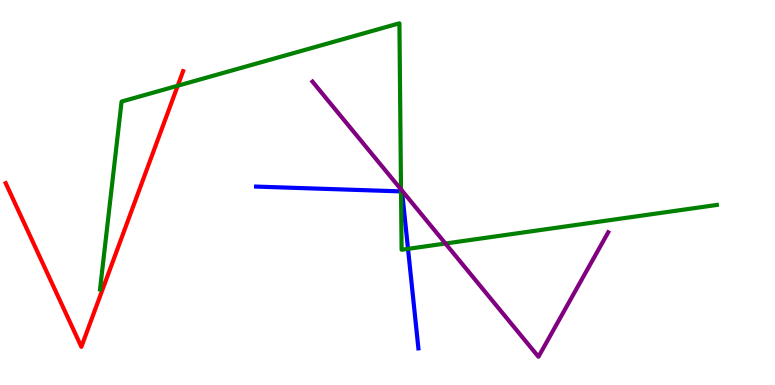[{'lines': ['blue', 'red'], 'intersections': []}, {'lines': ['green', 'red'], 'intersections': [{'x': 2.29, 'y': 7.77}]}, {'lines': ['purple', 'red'], 'intersections': []}, {'lines': ['blue', 'green'], 'intersections': [{'x': 5.17, 'y': 5.03}, {'x': 5.26, 'y': 3.54}]}, {'lines': ['blue', 'purple'], 'intersections': []}, {'lines': ['green', 'purple'], 'intersections': [{'x': 5.17, 'y': 5.08}, {'x': 5.75, 'y': 3.67}]}]